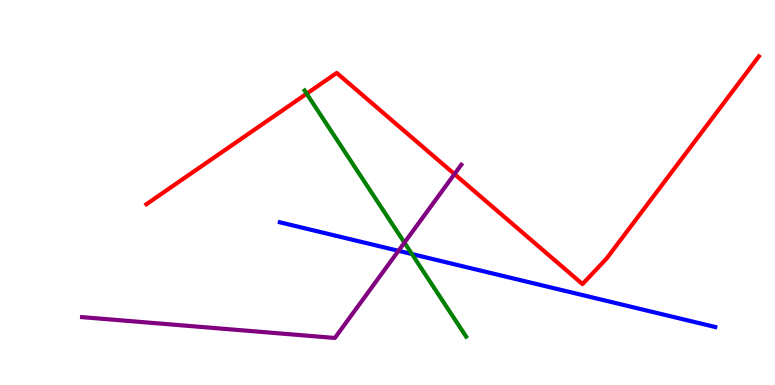[{'lines': ['blue', 'red'], 'intersections': []}, {'lines': ['green', 'red'], 'intersections': [{'x': 3.96, 'y': 7.57}]}, {'lines': ['purple', 'red'], 'intersections': [{'x': 5.86, 'y': 5.48}]}, {'lines': ['blue', 'green'], 'intersections': [{'x': 5.32, 'y': 3.4}]}, {'lines': ['blue', 'purple'], 'intersections': [{'x': 5.14, 'y': 3.49}]}, {'lines': ['green', 'purple'], 'intersections': [{'x': 5.22, 'y': 3.7}]}]